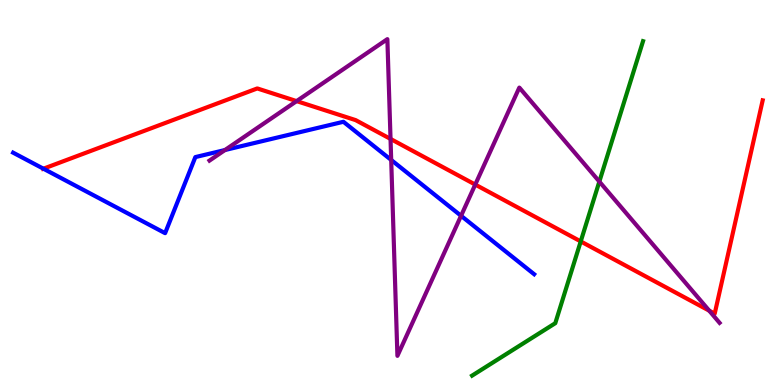[{'lines': ['blue', 'red'], 'intersections': [{'x': 0.56, 'y': 5.62}]}, {'lines': ['green', 'red'], 'intersections': [{'x': 7.49, 'y': 3.73}]}, {'lines': ['purple', 'red'], 'intersections': [{'x': 3.83, 'y': 7.37}, {'x': 5.04, 'y': 6.39}, {'x': 6.13, 'y': 5.21}, {'x': 9.15, 'y': 1.93}]}, {'lines': ['blue', 'green'], 'intersections': []}, {'lines': ['blue', 'purple'], 'intersections': [{'x': 2.9, 'y': 6.1}, {'x': 5.05, 'y': 5.85}, {'x': 5.95, 'y': 4.39}]}, {'lines': ['green', 'purple'], 'intersections': [{'x': 7.73, 'y': 5.28}]}]